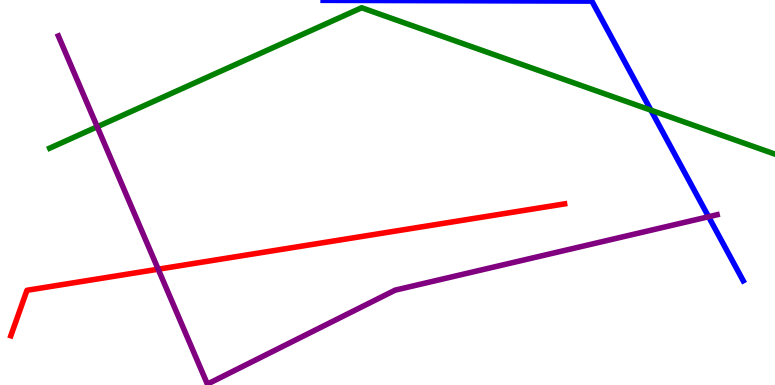[{'lines': ['blue', 'red'], 'intersections': []}, {'lines': ['green', 'red'], 'intersections': []}, {'lines': ['purple', 'red'], 'intersections': [{'x': 2.04, 'y': 3.01}]}, {'lines': ['blue', 'green'], 'intersections': [{'x': 8.4, 'y': 7.14}]}, {'lines': ['blue', 'purple'], 'intersections': [{'x': 9.14, 'y': 4.37}]}, {'lines': ['green', 'purple'], 'intersections': [{'x': 1.25, 'y': 6.71}]}]